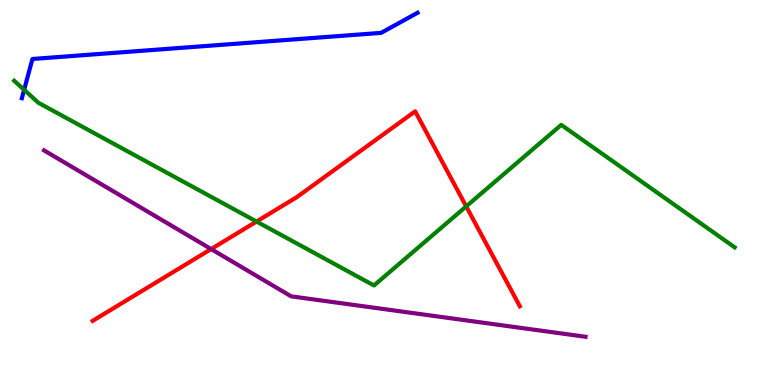[{'lines': ['blue', 'red'], 'intersections': []}, {'lines': ['green', 'red'], 'intersections': [{'x': 3.31, 'y': 4.25}, {'x': 6.02, 'y': 4.64}]}, {'lines': ['purple', 'red'], 'intersections': [{'x': 2.72, 'y': 3.53}]}, {'lines': ['blue', 'green'], 'intersections': [{'x': 0.311, 'y': 7.67}]}, {'lines': ['blue', 'purple'], 'intersections': []}, {'lines': ['green', 'purple'], 'intersections': []}]